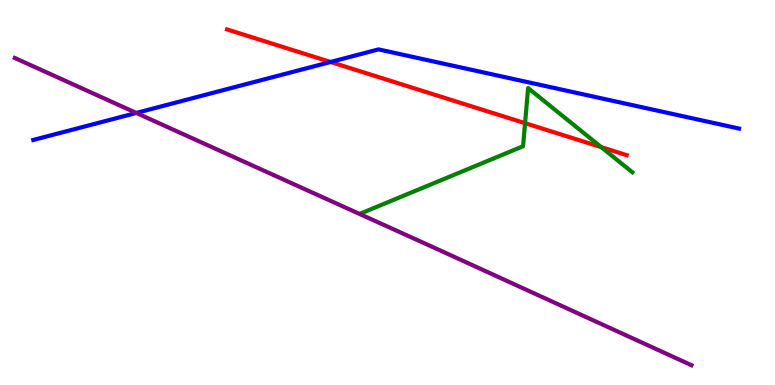[{'lines': ['blue', 'red'], 'intersections': [{'x': 4.27, 'y': 8.39}]}, {'lines': ['green', 'red'], 'intersections': [{'x': 6.77, 'y': 6.8}, {'x': 7.76, 'y': 6.18}]}, {'lines': ['purple', 'red'], 'intersections': []}, {'lines': ['blue', 'green'], 'intersections': []}, {'lines': ['blue', 'purple'], 'intersections': [{'x': 1.76, 'y': 7.07}]}, {'lines': ['green', 'purple'], 'intersections': []}]